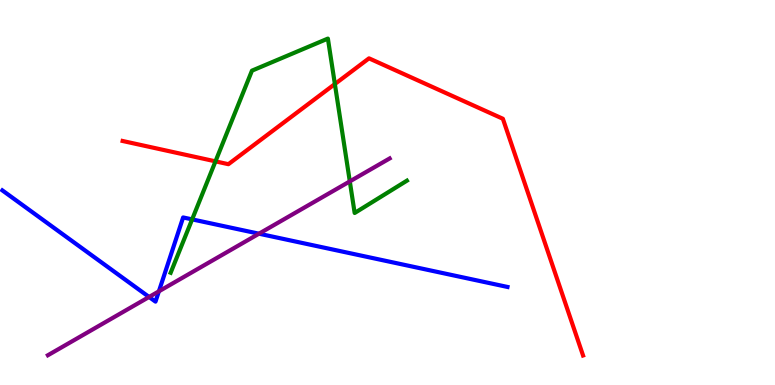[{'lines': ['blue', 'red'], 'intersections': []}, {'lines': ['green', 'red'], 'intersections': [{'x': 2.78, 'y': 5.81}, {'x': 4.32, 'y': 7.82}]}, {'lines': ['purple', 'red'], 'intersections': []}, {'lines': ['blue', 'green'], 'intersections': [{'x': 2.48, 'y': 4.3}]}, {'lines': ['blue', 'purple'], 'intersections': [{'x': 1.92, 'y': 2.29}, {'x': 2.05, 'y': 2.43}, {'x': 3.34, 'y': 3.93}]}, {'lines': ['green', 'purple'], 'intersections': [{'x': 4.51, 'y': 5.29}]}]